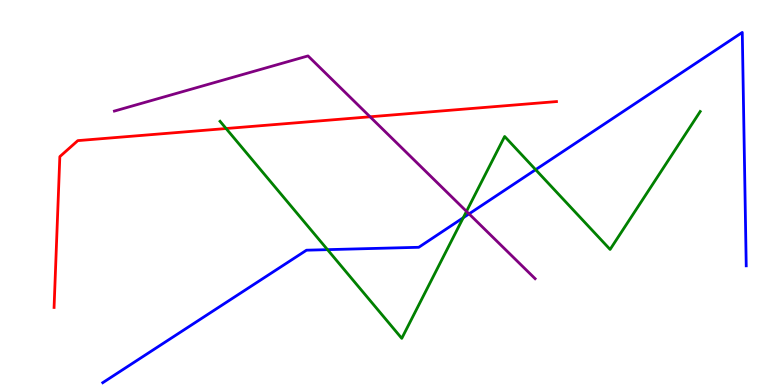[{'lines': ['blue', 'red'], 'intersections': []}, {'lines': ['green', 'red'], 'intersections': [{'x': 2.92, 'y': 6.66}]}, {'lines': ['purple', 'red'], 'intersections': [{'x': 4.78, 'y': 6.97}]}, {'lines': ['blue', 'green'], 'intersections': [{'x': 4.23, 'y': 3.52}, {'x': 5.98, 'y': 4.34}, {'x': 6.91, 'y': 5.59}]}, {'lines': ['blue', 'purple'], 'intersections': [{'x': 6.05, 'y': 4.44}]}, {'lines': ['green', 'purple'], 'intersections': [{'x': 6.02, 'y': 4.51}]}]